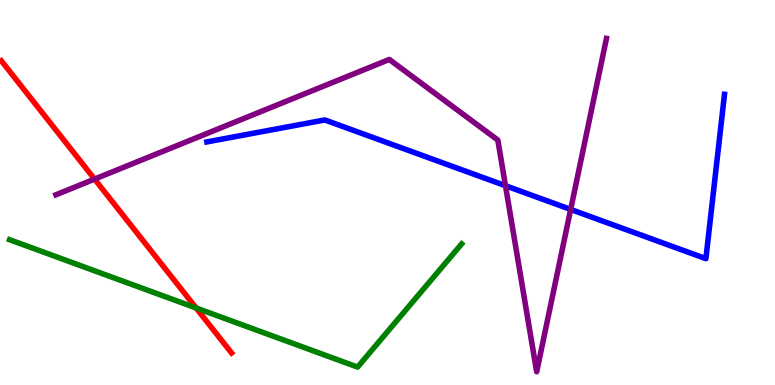[{'lines': ['blue', 'red'], 'intersections': []}, {'lines': ['green', 'red'], 'intersections': [{'x': 2.53, 'y': 2.0}]}, {'lines': ['purple', 'red'], 'intersections': [{'x': 1.22, 'y': 5.35}]}, {'lines': ['blue', 'green'], 'intersections': []}, {'lines': ['blue', 'purple'], 'intersections': [{'x': 6.52, 'y': 5.18}, {'x': 7.36, 'y': 4.56}]}, {'lines': ['green', 'purple'], 'intersections': []}]